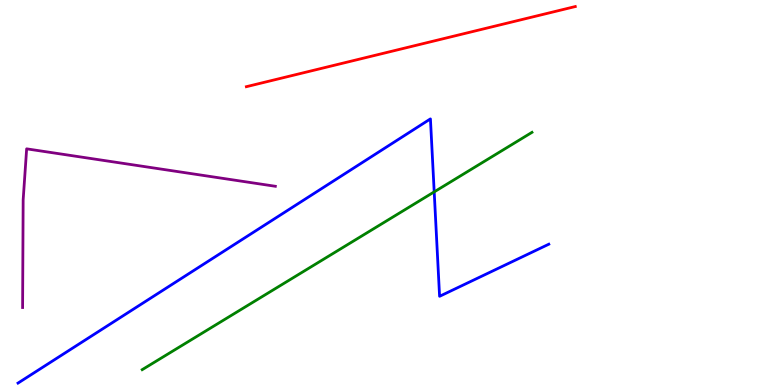[{'lines': ['blue', 'red'], 'intersections': []}, {'lines': ['green', 'red'], 'intersections': []}, {'lines': ['purple', 'red'], 'intersections': []}, {'lines': ['blue', 'green'], 'intersections': [{'x': 5.6, 'y': 5.02}]}, {'lines': ['blue', 'purple'], 'intersections': []}, {'lines': ['green', 'purple'], 'intersections': []}]